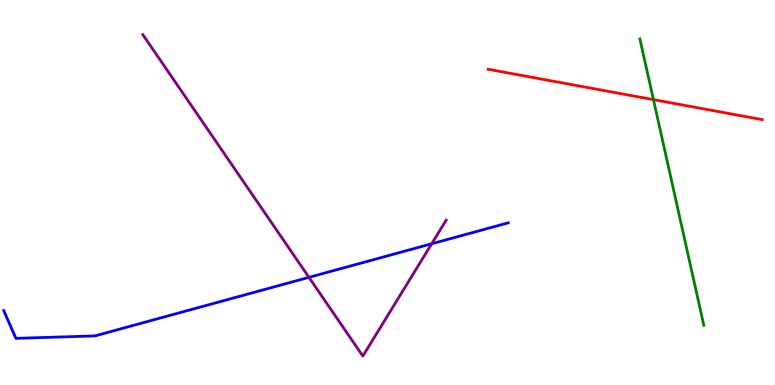[{'lines': ['blue', 'red'], 'intersections': []}, {'lines': ['green', 'red'], 'intersections': [{'x': 8.43, 'y': 7.41}]}, {'lines': ['purple', 'red'], 'intersections': []}, {'lines': ['blue', 'green'], 'intersections': []}, {'lines': ['blue', 'purple'], 'intersections': [{'x': 3.99, 'y': 2.8}, {'x': 5.57, 'y': 3.67}]}, {'lines': ['green', 'purple'], 'intersections': []}]